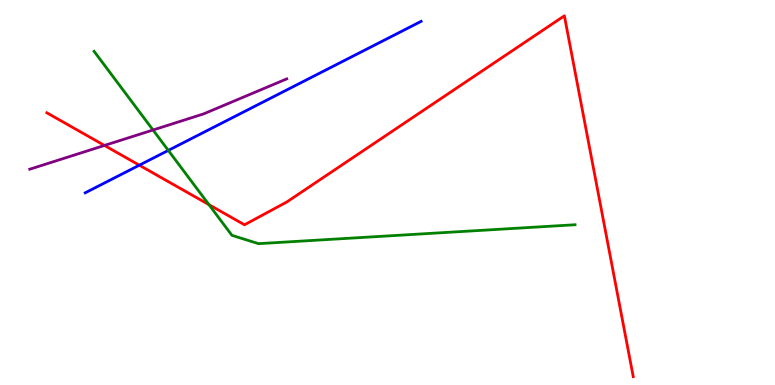[{'lines': ['blue', 'red'], 'intersections': [{'x': 1.8, 'y': 5.71}]}, {'lines': ['green', 'red'], 'intersections': [{'x': 2.7, 'y': 4.68}]}, {'lines': ['purple', 'red'], 'intersections': [{'x': 1.35, 'y': 6.22}]}, {'lines': ['blue', 'green'], 'intersections': [{'x': 2.17, 'y': 6.09}]}, {'lines': ['blue', 'purple'], 'intersections': []}, {'lines': ['green', 'purple'], 'intersections': [{'x': 1.97, 'y': 6.62}]}]